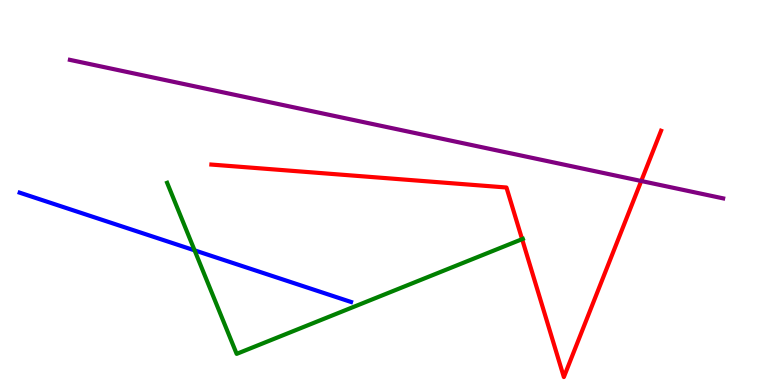[{'lines': ['blue', 'red'], 'intersections': []}, {'lines': ['green', 'red'], 'intersections': [{'x': 6.74, 'y': 3.79}]}, {'lines': ['purple', 'red'], 'intersections': [{'x': 8.27, 'y': 5.3}]}, {'lines': ['blue', 'green'], 'intersections': [{'x': 2.51, 'y': 3.5}]}, {'lines': ['blue', 'purple'], 'intersections': []}, {'lines': ['green', 'purple'], 'intersections': []}]